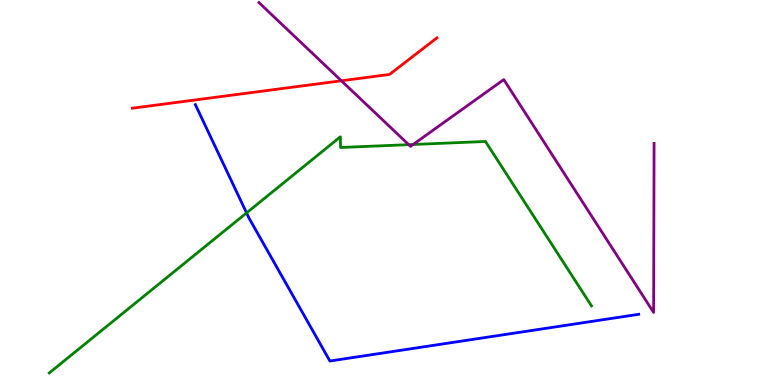[{'lines': ['blue', 'red'], 'intersections': []}, {'lines': ['green', 'red'], 'intersections': []}, {'lines': ['purple', 'red'], 'intersections': [{'x': 4.4, 'y': 7.9}]}, {'lines': ['blue', 'green'], 'intersections': [{'x': 3.18, 'y': 4.47}]}, {'lines': ['blue', 'purple'], 'intersections': []}, {'lines': ['green', 'purple'], 'intersections': [{'x': 5.27, 'y': 6.24}, {'x': 5.33, 'y': 6.25}]}]